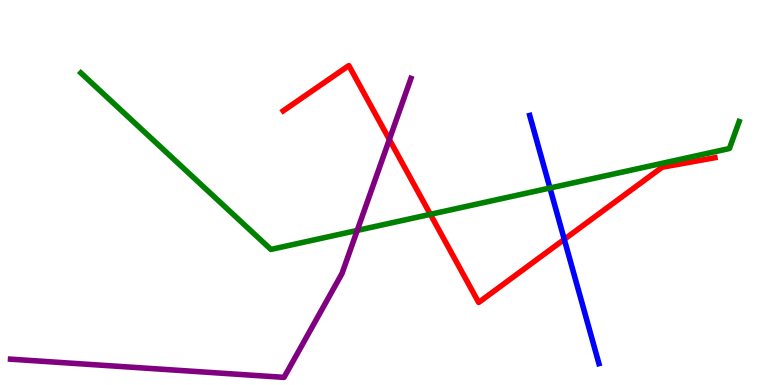[{'lines': ['blue', 'red'], 'intersections': [{'x': 7.28, 'y': 3.78}]}, {'lines': ['green', 'red'], 'intersections': [{'x': 5.55, 'y': 4.43}]}, {'lines': ['purple', 'red'], 'intersections': [{'x': 5.02, 'y': 6.38}]}, {'lines': ['blue', 'green'], 'intersections': [{'x': 7.1, 'y': 5.12}]}, {'lines': ['blue', 'purple'], 'intersections': []}, {'lines': ['green', 'purple'], 'intersections': [{'x': 4.61, 'y': 4.01}]}]